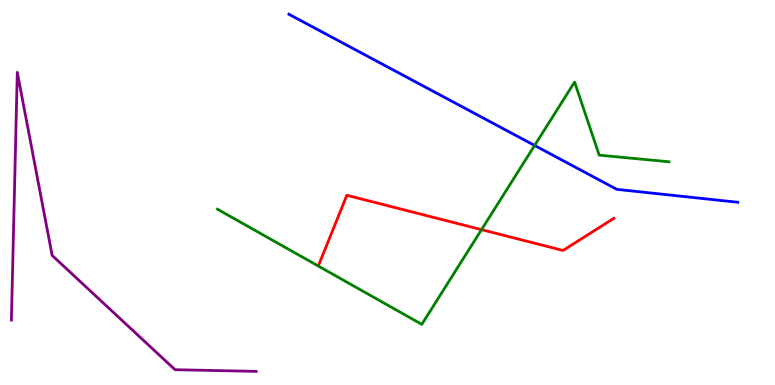[{'lines': ['blue', 'red'], 'intersections': []}, {'lines': ['green', 'red'], 'intersections': [{'x': 6.21, 'y': 4.03}]}, {'lines': ['purple', 'red'], 'intersections': []}, {'lines': ['blue', 'green'], 'intersections': [{'x': 6.9, 'y': 6.22}]}, {'lines': ['blue', 'purple'], 'intersections': []}, {'lines': ['green', 'purple'], 'intersections': []}]